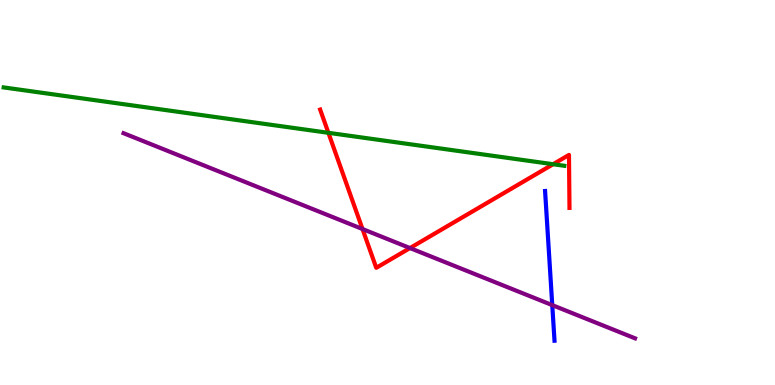[{'lines': ['blue', 'red'], 'intersections': []}, {'lines': ['green', 'red'], 'intersections': [{'x': 4.24, 'y': 6.55}, {'x': 7.14, 'y': 5.73}]}, {'lines': ['purple', 'red'], 'intersections': [{'x': 4.68, 'y': 4.05}, {'x': 5.29, 'y': 3.56}]}, {'lines': ['blue', 'green'], 'intersections': []}, {'lines': ['blue', 'purple'], 'intersections': [{'x': 7.13, 'y': 2.07}]}, {'lines': ['green', 'purple'], 'intersections': []}]